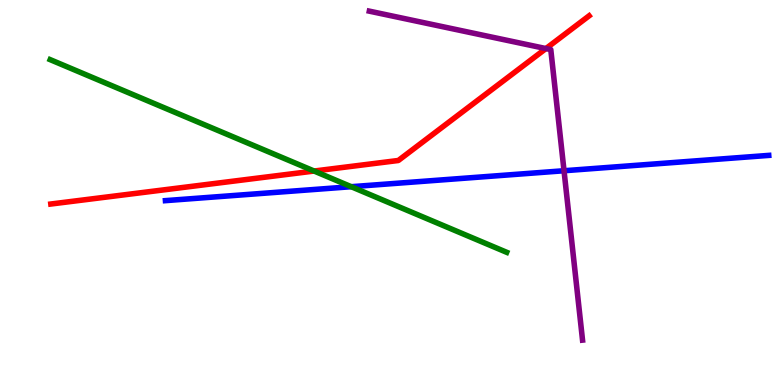[{'lines': ['blue', 'red'], 'intersections': []}, {'lines': ['green', 'red'], 'intersections': [{'x': 4.05, 'y': 5.56}]}, {'lines': ['purple', 'red'], 'intersections': [{'x': 7.04, 'y': 8.74}]}, {'lines': ['blue', 'green'], 'intersections': [{'x': 4.53, 'y': 5.15}]}, {'lines': ['blue', 'purple'], 'intersections': [{'x': 7.28, 'y': 5.57}]}, {'lines': ['green', 'purple'], 'intersections': []}]